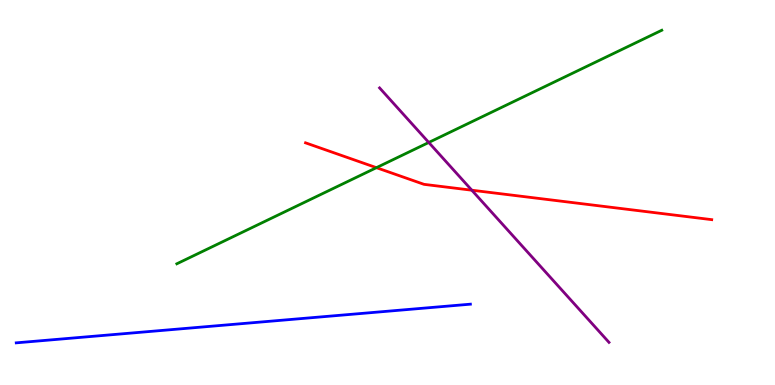[{'lines': ['blue', 'red'], 'intersections': []}, {'lines': ['green', 'red'], 'intersections': [{'x': 4.86, 'y': 5.64}]}, {'lines': ['purple', 'red'], 'intersections': [{'x': 6.09, 'y': 5.06}]}, {'lines': ['blue', 'green'], 'intersections': []}, {'lines': ['blue', 'purple'], 'intersections': []}, {'lines': ['green', 'purple'], 'intersections': [{'x': 5.53, 'y': 6.3}]}]